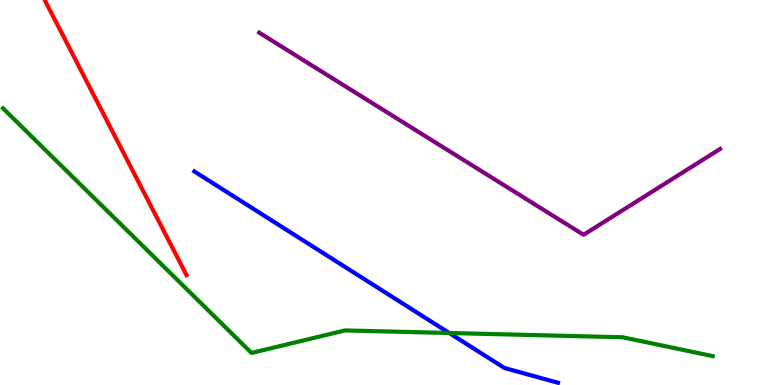[{'lines': ['blue', 'red'], 'intersections': []}, {'lines': ['green', 'red'], 'intersections': []}, {'lines': ['purple', 'red'], 'intersections': []}, {'lines': ['blue', 'green'], 'intersections': [{'x': 5.8, 'y': 1.35}]}, {'lines': ['blue', 'purple'], 'intersections': []}, {'lines': ['green', 'purple'], 'intersections': []}]